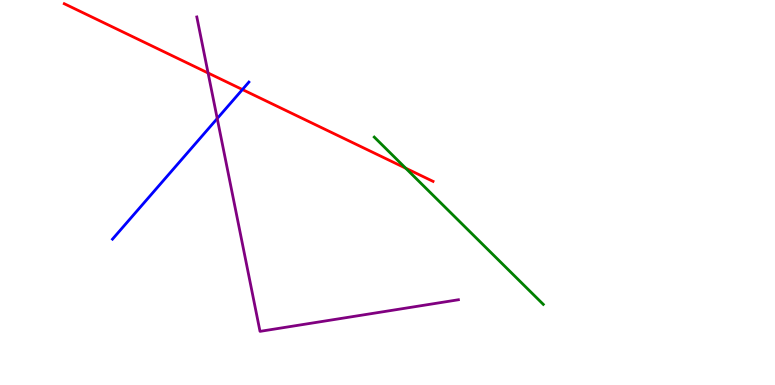[{'lines': ['blue', 'red'], 'intersections': [{'x': 3.13, 'y': 7.67}]}, {'lines': ['green', 'red'], 'intersections': [{'x': 5.23, 'y': 5.63}]}, {'lines': ['purple', 'red'], 'intersections': [{'x': 2.68, 'y': 8.1}]}, {'lines': ['blue', 'green'], 'intersections': []}, {'lines': ['blue', 'purple'], 'intersections': [{'x': 2.8, 'y': 6.92}]}, {'lines': ['green', 'purple'], 'intersections': []}]